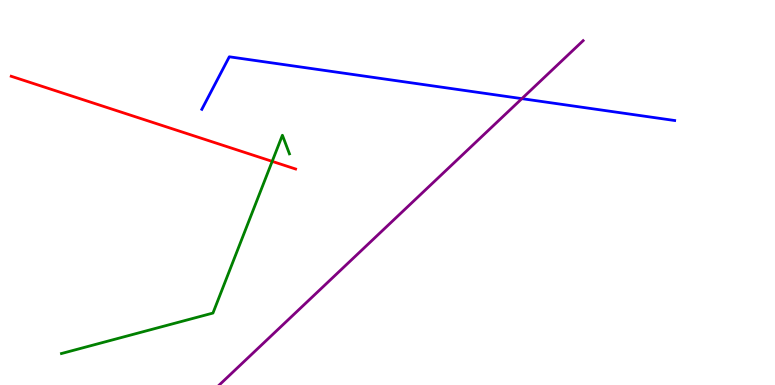[{'lines': ['blue', 'red'], 'intersections': []}, {'lines': ['green', 'red'], 'intersections': [{'x': 3.51, 'y': 5.81}]}, {'lines': ['purple', 'red'], 'intersections': []}, {'lines': ['blue', 'green'], 'intersections': []}, {'lines': ['blue', 'purple'], 'intersections': [{'x': 6.73, 'y': 7.44}]}, {'lines': ['green', 'purple'], 'intersections': []}]